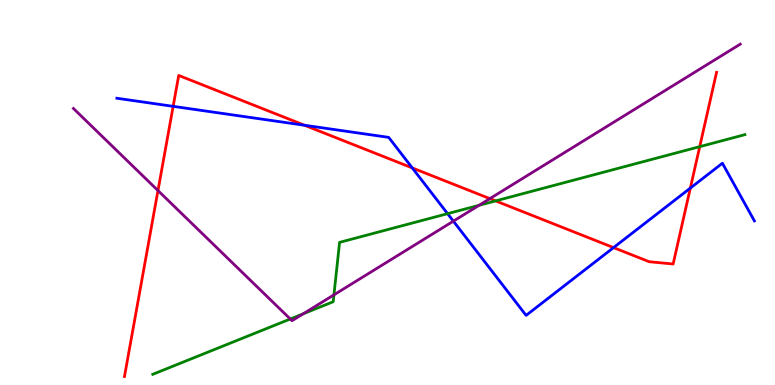[{'lines': ['blue', 'red'], 'intersections': [{'x': 2.23, 'y': 7.24}, {'x': 3.93, 'y': 6.75}, {'x': 5.32, 'y': 5.64}, {'x': 7.92, 'y': 3.57}, {'x': 8.91, 'y': 5.11}]}, {'lines': ['green', 'red'], 'intersections': [{'x': 6.39, 'y': 4.78}, {'x': 9.03, 'y': 6.19}]}, {'lines': ['purple', 'red'], 'intersections': [{'x': 2.04, 'y': 5.05}, {'x': 6.32, 'y': 4.84}]}, {'lines': ['blue', 'green'], 'intersections': [{'x': 5.78, 'y': 4.45}]}, {'lines': ['blue', 'purple'], 'intersections': [{'x': 5.85, 'y': 4.26}]}, {'lines': ['green', 'purple'], 'intersections': [{'x': 3.75, 'y': 1.71}, {'x': 3.91, 'y': 1.85}, {'x': 4.31, 'y': 2.34}, {'x': 6.18, 'y': 4.67}]}]